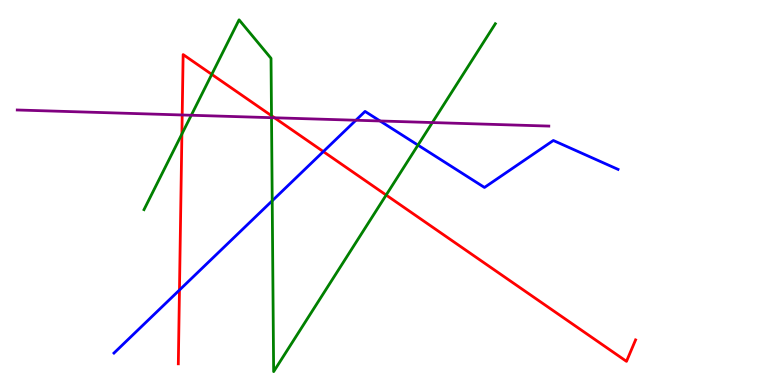[{'lines': ['blue', 'red'], 'intersections': [{'x': 2.32, 'y': 2.47}, {'x': 4.17, 'y': 6.06}]}, {'lines': ['green', 'red'], 'intersections': [{'x': 2.35, 'y': 6.52}, {'x': 2.73, 'y': 8.07}, {'x': 3.5, 'y': 6.99}, {'x': 4.98, 'y': 4.93}]}, {'lines': ['purple', 'red'], 'intersections': [{'x': 2.35, 'y': 7.01}, {'x': 3.54, 'y': 6.94}]}, {'lines': ['blue', 'green'], 'intersections': [{'x': 3.51, 'y': 4.78}, {'x': 5.39, 'y': 6.23}]}, {'lines': ['blue', 'purple'], 'intersections': [{'x': 4.59, 'y': 6.88}, {'x': 4.9, 'y': 6.86}]}, {'lines': ['green', 'purple'], 'intersections': [{'x': 2.47, 'y': 7.01}, {'x': 3.5, 'y': 6.94}, {'x': 5.58, 'y': 6.82}]}]